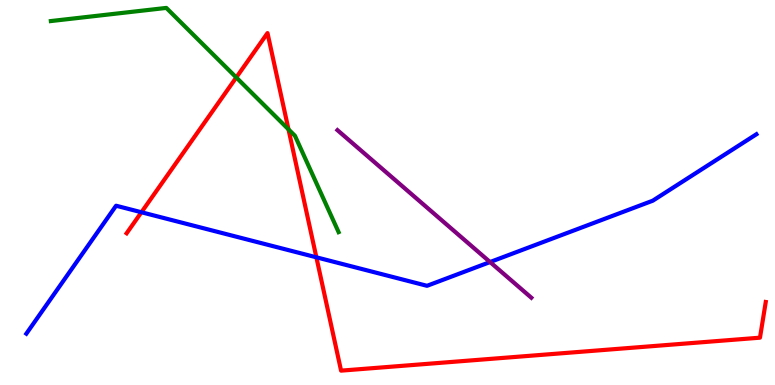[{'lines': ['blue', 'red'], 'intersections': [{'x': 1.82, 'y': 4.49}, {'x': 4.08, 'y': 3.32}]}, {'lines': ['green', 'red'], 'intersections': [{'x': 3.05, 'y': 7.99}, {'x': 3.72, 'y': 6.64}]}, {'lines': ['purple', 'red'], 'intersections': []}, {'lines': ['blue', 'green'], 'intersections': []}, {'lines': ['blue', 'purple'], 'intersections': [{'x': 6.32, 'y': 3.19}]}, {'lines': ['green', 'purple'], 'intersections': []}]